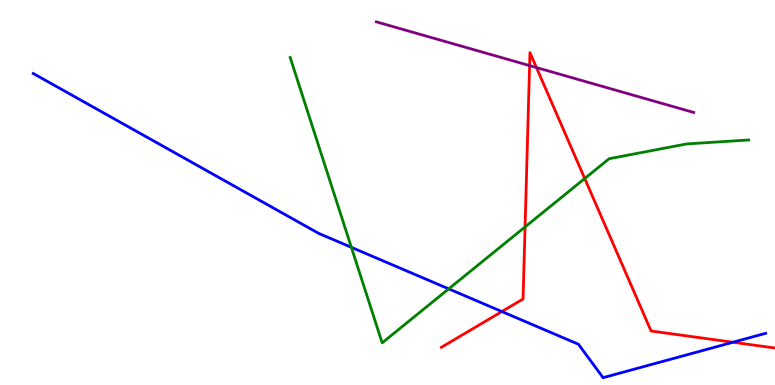[{'lines': ['blue', 'red'], 'intersections': [{'x': 6.48, 'y': 1.91}, {'x': 9.46, 'y': 1.11}]}, {'lines': ['green', 'red'], 'intersections': [{'x': 6.78, 'y': 4.11}, {'x': 7.54, 'y': 5.36}]}, {'lines': ['purple', 'red'], 'intersections': [{'x': 6.83, 'y': 8.3}, {'x': 6.92, 'y': 8.25}]}, {'lines': ['blue', 'green'], 'intersections': [{'x': 4.53, 'y': 3.58}, {'x': 5.79, 'y': 2.5}]}, {'lines': ['blue', 'purple'], 'intersections': []}, {'lines': ['green', 'purple'], 'intersections': []}]